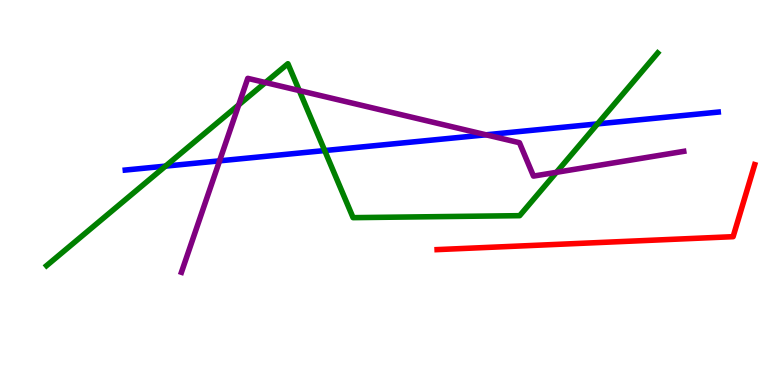[{'lines': ['blue', 'red'], 'intersections': []}, {'lines': ['green', 'red'], 'intersections': []}, {'lines': ['purple', 'red'], 'intersections': []}, {'lines': ['blue', 'green'], 'intersections': [{'x': 2.14, 'y': 5.69}, {'x': 4.19, 'y': 6.09}, {'x': 7.71, 'y': 6.78}]}, {'lines': ['blue', 'purple'], 'intersections': [{'x': 2.83, 'y': 5.82}, {'x': 6.27, 'y': 6.5}]}, {'lines': ['green', 'purple'], 'intersections': [{'x': 3.08, 'y': 7.28}, {'x': 3.42, 'y': 7.86}, {'x': 3.86, 'y': 7.65}, {'x': 7.18, 'y': 5.52}]}]